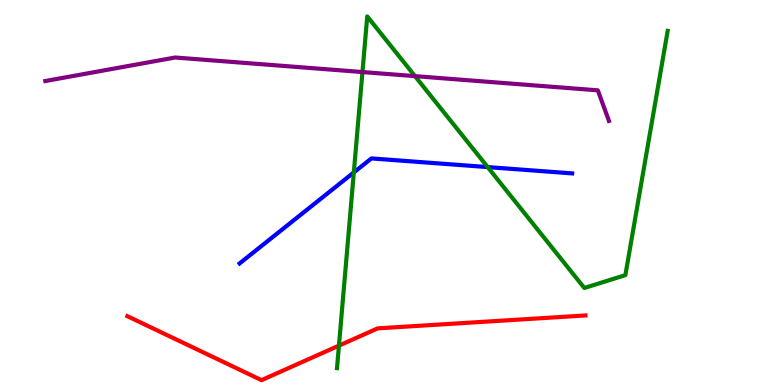[{'lines': ['blue', 'red'], 'intersections': []}, {'lines': ['green', 'red'], 'intersections': [{'x': 4.37, 'y': 1.02}]}, {'lines': ['purple', 'red'], 'intersections': []}, {'lines': ['blue', 'green'], 'intersections': [{'x': 4.57, 'y': 5.52}, {'x': 6.29, 'y': 5.66}]}, {'lines': ['blue', 'purple'], 'intersections': []}, {'lines': ['green', 'purple'], 'intersections': [{'x': 4.68, 'y': 8.13}, {'x': 5.35, 'y': 8.02}]}]